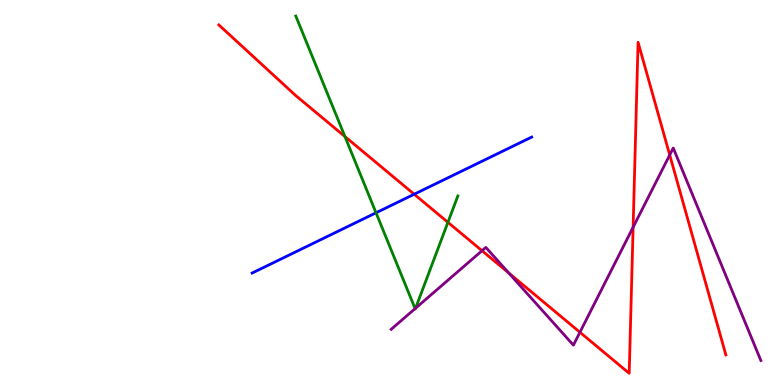[{'lines': ['blue', 'red'], 'intersections': [{'x': 5.34, 'y': 4.96}]}, {'lines': ['green', 'red'], 'intersections': [{'x': 4.45, 'y': 6.45}, {'x': 5.78, 'y': 4.23}]}, {'lines': ['purple', 'red'], 'intersections': [{'x': 6.22, 'y': 3.49}, {'x': 6.56, 'y': 2.91}, {'x': 7.48, 'y': 1.37}, {'x': 8.17, 'y': 4.1}, {'x': 8.64, 'y': 5.97}]}, {'lines': ['blue', 'green'], 'intersections': [{'x': 4.85, 'y': 4.47}]}, {'lines': ['blue', 'purple'], 'intersections': []}, {'lines': ['green', 'purple'], 'intersections': [{'x': 5.36, 'y': 1.98}, {'x': 5.36, 'y': 1.99}]}]